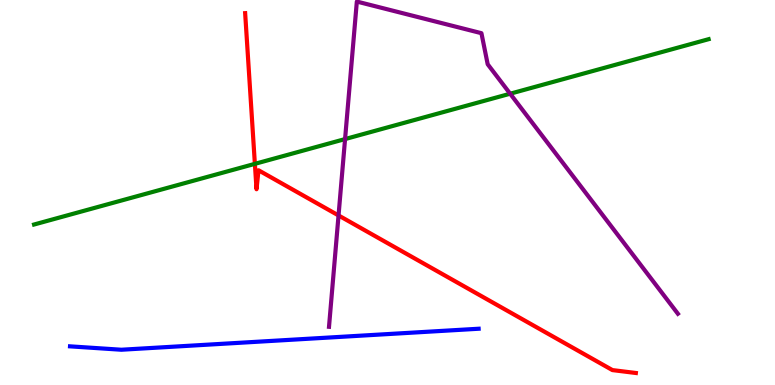[{'lines': ['blue', 'red'], 'intersections': []}, {'lines': ['green', 'red'], 'intersections': [{'x': 3.29, 'y': 5.74}]}, {'lines': ['purple', 'red'], 'intersections': [{'x': 4.37, 'y': 4.4}]}, {'lines': ['blue', 'green'], 'intersections': []}, {'lines': ['blue', 'purple'], 'intersections': []}, {'lines': ['green', 'purple'], 'intersections': [{'x': 4.45, 'y': 6.39}, {'x': 6.58, 'y': 7.57}]}]